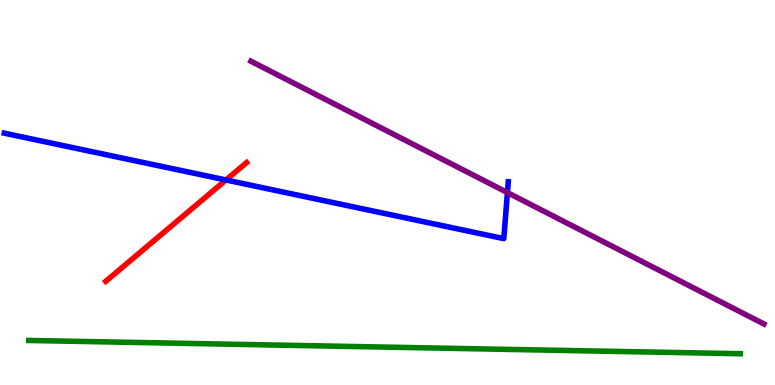[{'lines': ['blue', 'red'], 'intersections': [{'x': 2.92, 'y': 5.33}]}, {'lines': ['green', 'red'], 'intersections': []}, {'lines': ['purple', 'red'], 'intersections': []}, {'lines': ['blue', 'green'], 'intersections': []}, {'lines': ['blue', 'purple'], 'intersections': [{'x': 6.55, 'y': 5.0}]}, {'lines': ['green', 'purple'], 'intersections': []}]